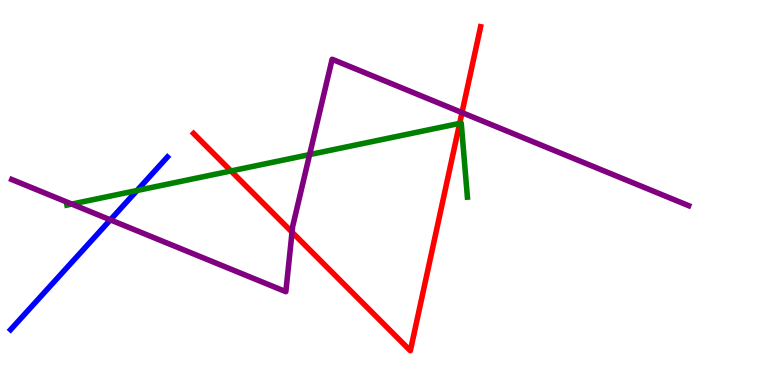[{'lines': ['blue', 'red'], 'intersections': []}, {'lines': ['green', 'red'], 'intersections': [{'x': 2.98, 'y': 5.56}, {'x': 5.93, 'y': 6.8}]}, {'lines': ['purple', 'red'], 'intersections': [{'x': 3.77, 'y': 3.97}, {'x': 5.96, 'y': 7.08}]}, {'lines': ['blue', 'green'], 'intersections': [{'x': 1.77, 'y': 5.05}]}, {'lines': ['blue', 'purple'], 'intersections': [{'x': 1.42, 'y': 4.29}]}, {'lines': ['green', 'purple'], 'intersections': [{'x': 0.926, 'y': 4.7}, {'x': 4.0, 'y': 5.98}]}]